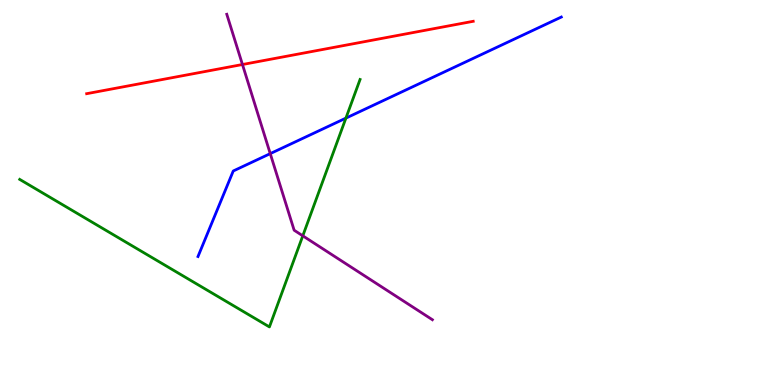[{'lines': ['blue', 'red'], 'intersections': []}, {'lines': ['green', 'red'], 'intersections': []}, {'lines': ['purple', 'red'], 'intersections': [{'x': 3.13, 'y': 8.32}]}, {'lines': ['blue', 'green'], 'intersections': [{'x': 4.46, 'y': 6.93}]}, {'lines': ['blue', 'purple'], 'intersections': [{'x': 3.49, 'y': 6.01}]}, {'lines': ['green', 'purple'], 'intersections': [{'x': 3.91, 'y': 3.87}]}]